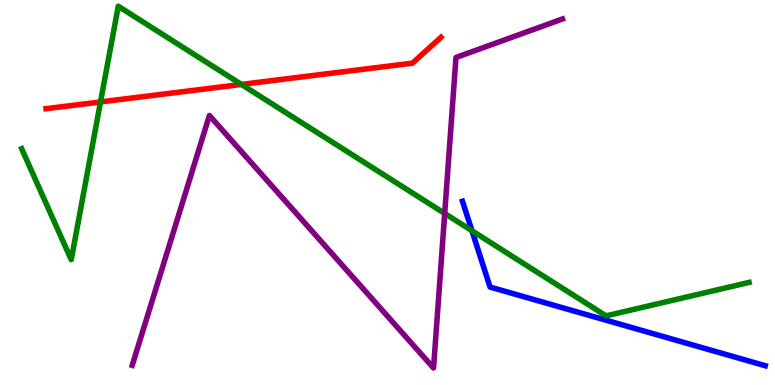[{'lines': ['blue', 'red'], 'intersections': []}, {'lines': ['green', 'red'], 'intersections': [{'x': 1.3, 'y': 7.35}, {'x': 3.11, 'y': 7.81}]}, {'lines': ['purple', 'red'], 'intersections': []}, {'lines': ['blue', 'green'], 'intersections': [{'x': 6.09, 'y': 4.01}]}, {'lines': ['blue', 'purple'], 'intersections': []}, {'lines': ['green', 'purple'], 'intersections': [{'x': 5.74, 'y': 4.46}]}]